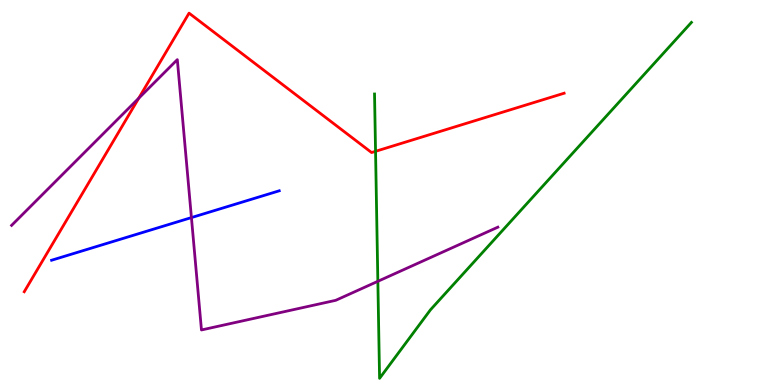[{'lines': ['blue', 'red'], 'intersections': []}, {'lines': ['green', 'red'], 'intersections': [{'x': 4.85, 'y': 6.07}]}, {'lines': ['purple', 'red'], 'intersections': [{'x': 1.79, 'y': 7.45}]}, {'lines': ['blue', 'green'], 'intersections': []}, {'lines': ['blue', 'purple'], 'intersections': [{'x': 2.47, 'y': 4.35}]}, {'lines': ['green', 'purple'], 'intersections': [{'x': 4.88, 'y': 2.69}]}]